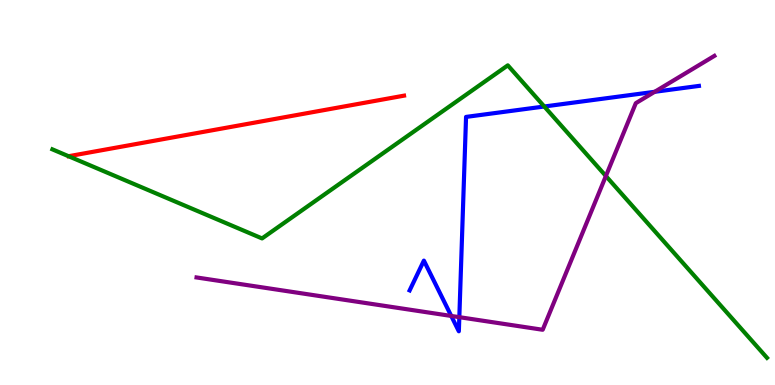[{'lines': ['blue', 'red'], 'intersections': []}, {'lines': ['green', 'red'], 'intersections': []}, {'lines': ['purple', 'red'], 'intersections': []}, {'lines': ['blue', 'green'], 'intersections': [{'x': 7.02, 'y': 7.23}]}, {'lines': ['blue', 'purple'], 'intersections': [{'x': 5.82, 'y': 1.79}, {'x': 5.93, 'y': 1.76}, {'x': 8.45, 'y': 7.62}]}, {'lines': ['green', 'purple'], 'intersections': [{'x': 7.82, 'y': 5.43}]}]